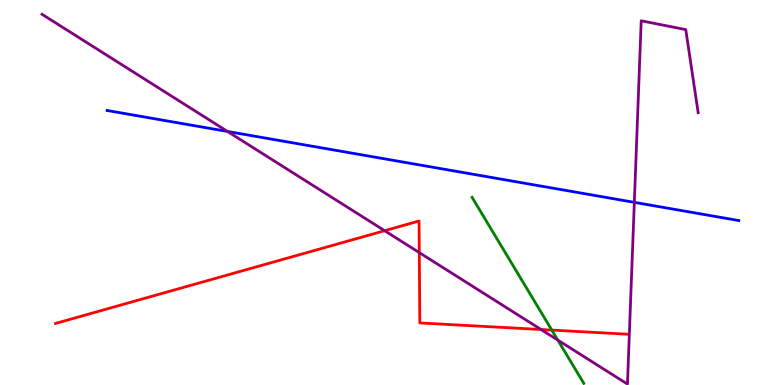[{'lines': ['blue', 'red'], 'intersections': []}, {'lines': ['green', 'red'], 'intersections': [{'x': 7.12, 'y': 1.43}]}, {'lines': ['purple', 'red'], 'intersections': [{'x': 4.96, 'y': 4.01}, {'x': 5.41, 'y': 3.44}, {'x': 6.98, 'y': 1.44}]}, {'lines': ['blue', 'green'], 'intersections': []}, {'lines': ['blue', 'purple'], 'intersections': [{'x': 2.94, 'y': 6.59}, {'x': 8.18, 'y': 4.74}]}, {'lines': ['green', 'purple'], 'intersections': [{'x': 7.2, 'y': 1.17}]}]